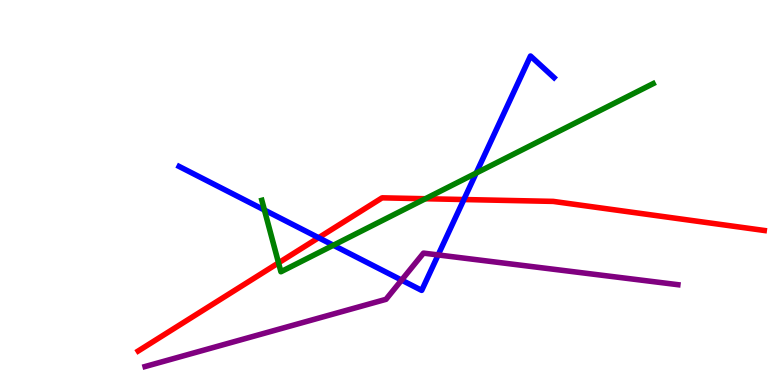[{'lines': ['blue', 'red'], 'intersections': [{'x': 4.11, 'y': 3.83}, {'x': 5.99, 'y': 4.82}]}, {'lines': ['green', 'red'], 'intersections': [{'x': 3.59, 'y': 3.17}, {'x': 5.49, 'y': 4.84}]}, {'lines': ['purple', 'red'], 'intersections': []}, {'lines': ['blue', 'green'], 'intersections': [{'x': 3.41, 'y': 4.54}, {'x': 4.3, 'y': 3.63}, {'x': 6.14, 'y': 5.5}]}, {'lines': ['blue', 'purple'], 'intersections': [{'x': 5.18, 'y': 2.72}, {'x': 5.65, 'y': 3.38}]}, {'lines': ['green', 'purple'], 'intersections': []}]